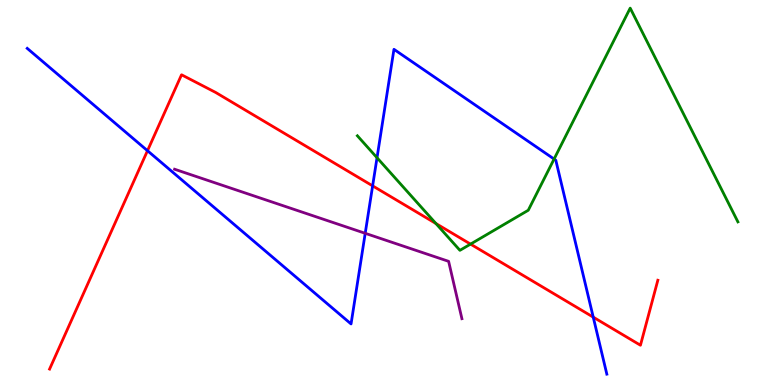[{'lines': ['blue', 'red'], 'intersections': [{'x': 1.9, 'y': 6.09}, {'x': 4.81, 'y': 5.17}, {'x': 7.65, 'y': 1.76}]}, {'lines': ['green', 'red'], 'intersections': [{'x': 5.62, 'y': 4.19}, {'x': 6.07, 'y': 3.66}]}, {'lines': ['purple', 'red'], 'intersections': []}, {'lines': ['blue', 'green'], 'intersections': [{'x': 4.86, 'y': 5.9}, {'x': 7.15, 'y': 5.87}]}, {'lines': ['blue', 'purple'], 'intersections': [{'x': 4.71, 'y': 3.94}]}, {'lines': ['green', 'purple'], 'intersections': []}]